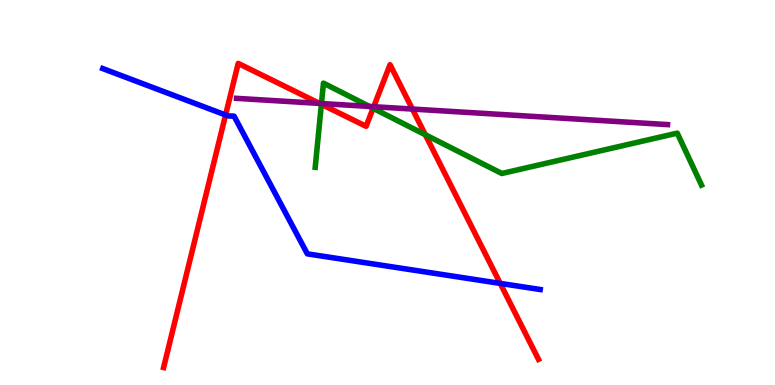[{'lines': ['blue', 'red'], 'intersections': [{'x': 2.91, 'y': 7.01}, {'x': 6.45, 'y': 2.64}]}, {'lines': ['green', 'red'], 'intersections': [{'x': 4.15, 'y': 7.29}, {'x': 4.81, 'y': 7.19}, {'x': 5.49, 'y': 6.5}]}, {'lines': ['purple', 'red'], 'intersections': [{'x': 4.12, 'y': 7.31}, {'x': 4.82, 'y': 7.23}, {'x': 5.32, 'y': 7.17}]}, {'lines': ['blue', 'green'], 'intersections': []}, {'lines': ['blue', 'purple'], 'intersections': []}, {'lines': ['green', 'purple'], 'intersections': [{'x': 4.15, 'y': 7.31}, {'x': 4.77, 'y': 7.24}]}]